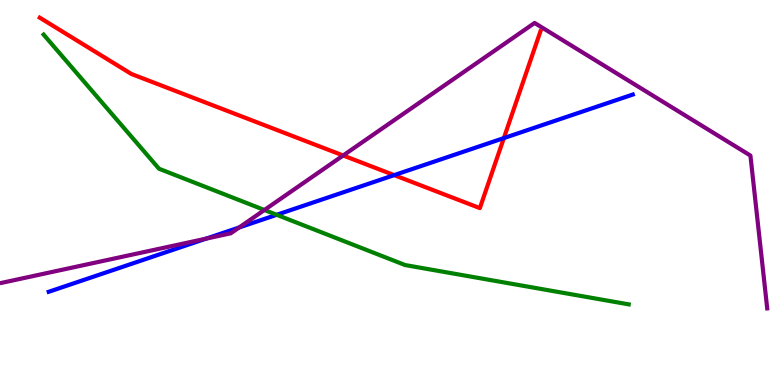[{'lines': ['blue', 'red'], 'intersections': [{'x': 5.09, 'y': 5.45}, {'x': 6.5, 'y': 6.41}]}, {'lines': ['green', 'red'], 'intersections': []}, {'lines': ['purple', 'red'], 'intersections': [{'x': 4.43, 'y': 5.96}]}, {'lines': ['blue', 'green'], 'intersections': [{'x': 3.57, 'y': 4.42}]}, {'lines': ['blue', 'purple'], 'intersections': [{'x': 2.66, 'y': 3.8}, {'x': 3.09, 'y': 4.09}]}, {'lines': ['green', 'purple'], 'intersections': [{'x': 3.41, 'y': 4.55}]}]